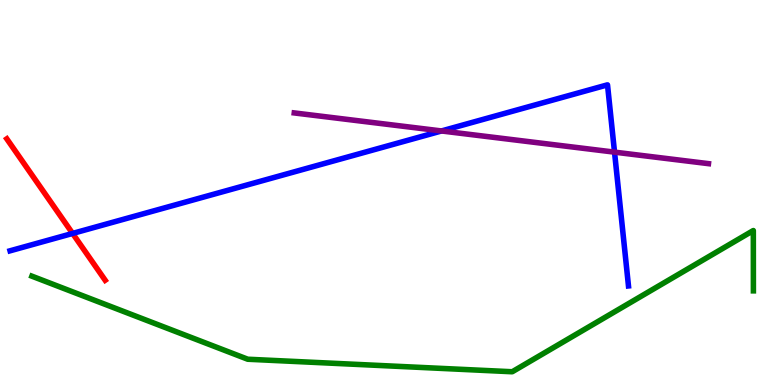[{'lines': ['blue', 'red'], 'intersections': [{'x': 0.937, 'y': 3.94}]}, {'lines': ['green', 'red'], 'intersections': []}, {'lines': ['purple', 'red'], 'intersections': []}, {'lines': ['blue', 'green'], 'intersections': []}, {'lines': ['blue', 'purple'], 'intersections': [{'x': 5.7, 'y': 6.6}, {'x': 7.93, 'y': 6.05}]}, {'lines': ['green', 'purple'], 'intersections': []}]